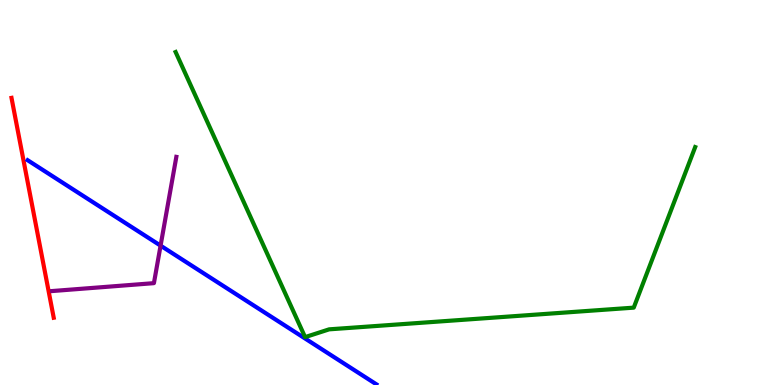[{'lines': ['blue', 'red'], 'intersections': []}, {'lines': ['green', 'red'], 'intersections': []}, {'lines': ['purple', 'red'], 'intersections': []}, {'lines': ['blue', 'green'], 'intersections': []}, {'lines': ['blue', 'purple'], 'intersections': [{'x': 2.07, 'y': 3.62}]}, {'lines': ['green', 'purple'], 'intersections': []}]